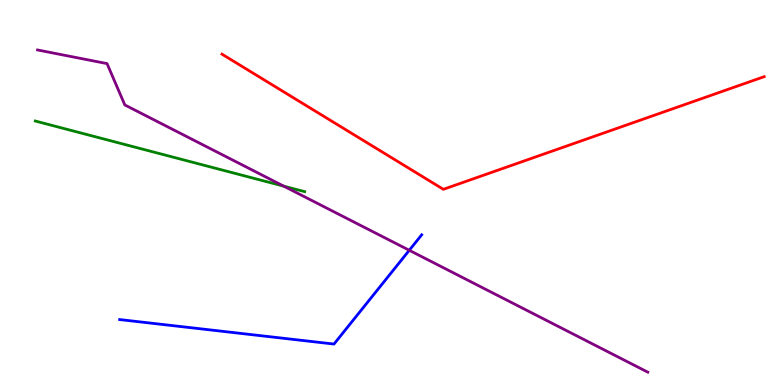[{'lines': ['blue', 'red'], 'intersections': []}, {'lines': ['green', 'red'], 'intersections': []}, {'lines': ['purple', 'red'], 'intersections': []}, {'lines': ['blue', 'green'], 'intersections': []}, {'lines': ['blue', 'purple'], 'intersections': [{'x': 5.28, 'y': 3.5}]}, {'lines': ['green', 'purple'], 'intersections': [{'x': 3.66, 'y': 5.16}]}]